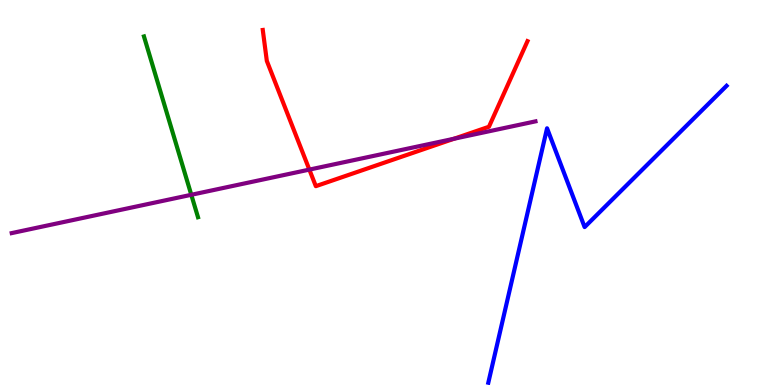[{'lines': ['blue', 'red'], 'intersections': []}, {'lines': ['green', 'red'], 'intersections': []}, {'lines': ['purple', 'red'], 'intersections': [{'x': 3.99, 'y': 5.59}, {'x': 5.86, 'y': 6.4}]}, {'lines': ['blue', 'green'], 'intersections': []}, {'lines': ['blue', 'purple'], 'intersections': []}, {'lines': ['green', 'purple'], 'intersections': [{'x': 2.47, 'y': 4.94}]}]